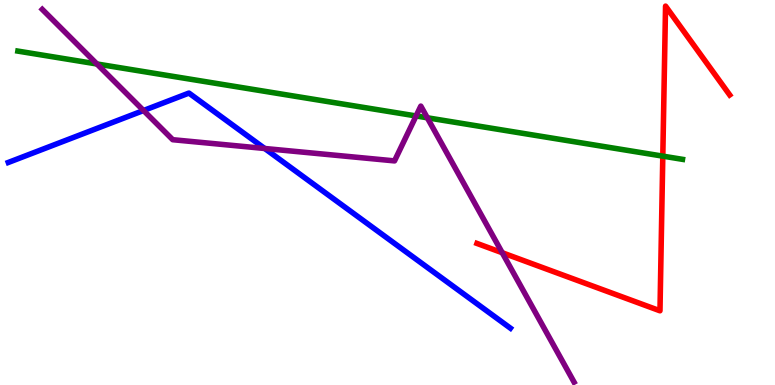[{'lines': ['blue', 'red'], 'intersections': []}, {'lines': ['green', 'red'], 'intersections': [{'x': 8.55, 'y': 5.94}]}, {'lines': ['purple', 'red'], 'intersections': [{'x': 6.48, 'y': 3.44}]}, {'lines': ['blue', 'green'], 'intersections': []}, {'lines': ['blue', 'purple'], 'intersections': [{'x': 1.85, 'y': 7.13}, {'x': 3.42, 'y': 6.14}]}, {'lines': ['green', 'purple'], 'intersections': [{'x': 1.25, 'y': 8.34}, {'x': 5.37, 'y': 6.99}, {'x': 5.51, 'y': 6.94}]}]